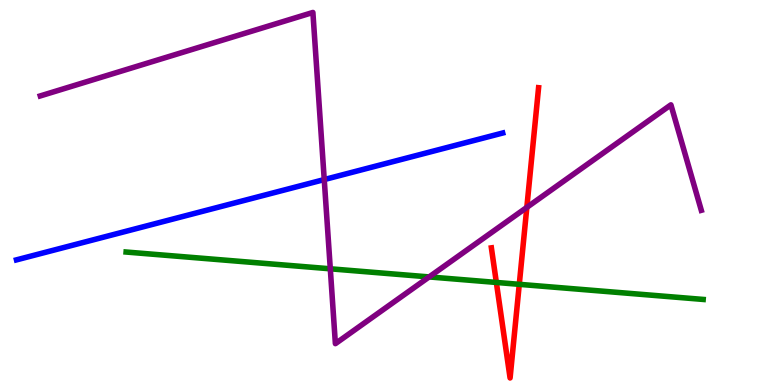[{'lines': ['blue', 'red'], 'intersections': []}, {'lines': ['green', 'red'], 'intersections': [{'x': 6.4, 'y': 2.66}, {'x': 6.7, 'y': 2.61}]}, {'lines': ['purple', 'red'], 'intersections': [{'x': 6.8, 'y': 4.61}]}, {'lines': ['blue', 'green'], 'intersections': []}, {'lines': ['blue', 'purple'], 'intersections': [{'x': 4.18, 'y': 5.34}]}, {'lines': ['green', 'purple'], 'intersections': [{'x': 4.26, 'y': 3.02}, {'x': 5.54, 'y': 2.81}]}]